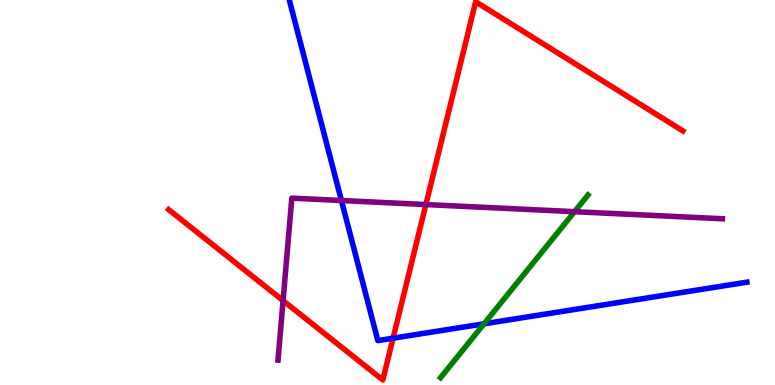[{'lines': ['blue', 'red'], 'intersections': [{'x': 5.07, 'y': 1.22}]}, {'lines': ['green', 'red'], 'intersections': []}, {'lines': ['purple', 'red'], 'intersections': [{'x': 3.65, 'y': 2.19}, {'x': 5.5, 'y': 4.69}]}, {'lines': ['blue', 'green'], 'intersections': [{'x': 6.25, 'y': 1.59}]}, {'lines': ['blue', 'purple'], 'intersections': [{'x': 4.41, 'y': 4.79}]}, {'lines': ['green', 'purple'], 'intersections': [{'x': 7.41, 'y': 4.5}]}]